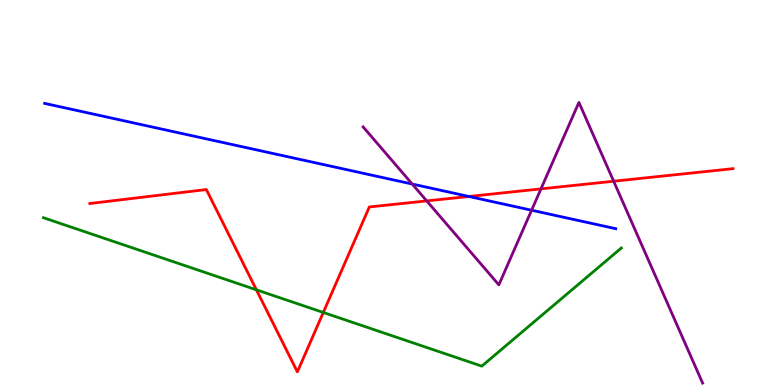[{'lines': ['blue', 'red'], 'intersections': [{'x': 6.05, 'y': 4.9}]}, {'lines': ['green', 'red'], 'intersections': [{'x': 3.31, 'y': 2.47}, {'x': 4.17, 'y': 1.88}]}, {'lines': ['purple', 'red'], 'intersections': [{'x': 5.51, 'y': 4.78}, {'x': 6.98, 'y': 5.09}, {'x': 7.92, 'y': 5.29}]}, {'lines': ['blue', 'green'], 'intersections': []}, {'lines': ['blue', 'purple'], 'intersections': [{'x': 5.32, 'y': 5.22}, {'x': 6.86, 'y': 4.54}]}, {'lines': ['green', 'purple'], 'intersections': []}]